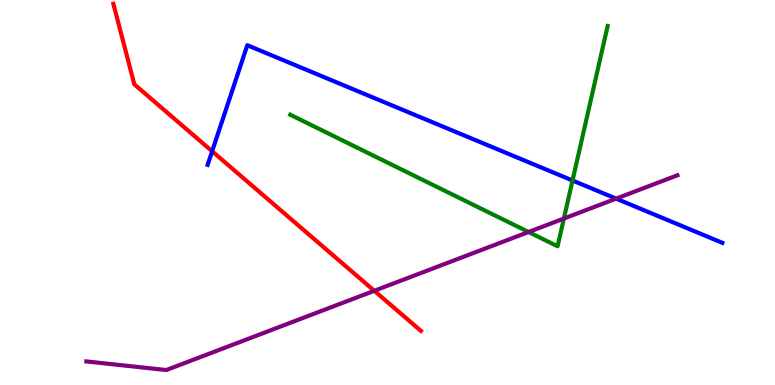[{'lines': ['blue', 'red'], 'intersections': [{'x': 2.74, 'y': 6.07}]}, {'lines': ['green', 'red'], 'intersections': []}, {'lines': ['purple', 'red'], 'intersections': [{'x': 4.83, 'y': 2.45}]}, {'lines': ['blue', 'green'], 'intersections': [{'x': 7.39, 'y': 5.31}]}, {'lines': ['blue', 'purple'], 'intersections': [{'x': 7.95, 'y': 4.84}]}, {'lines': ['green', 'purple'], 'intersections': [{'x': 6.82, 'y': 3.97}, {'x': 7.28, 'y': 4.32}]}]